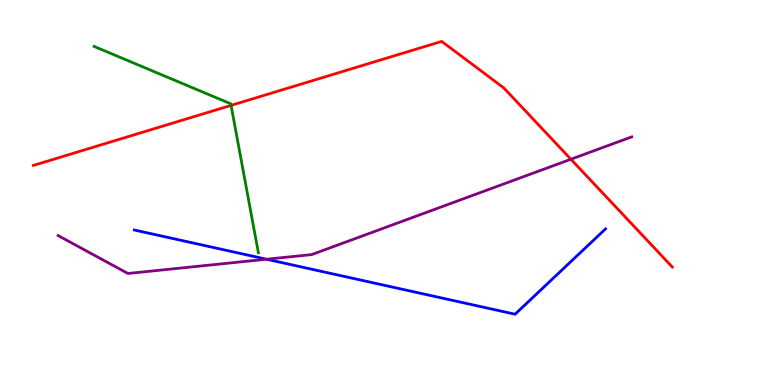[{'lines': ['blue', 'red'], 'intersections': []}, {'lines': ['green', 'red'], 'intersections': [{'x': 2.98, 'y': 7.26}]}, {'lines': ['purple', 'red'], 'intersections': [{'x': 7.37, 'y': 5.86}]}, {'lines': ['blue', 'green'], 'intersections': []}, {'lines': ['blue', 'purple'], 'intersections': [{'x': 3.44, 'y': 3.27}]}, {'lines': ['green', 'purple'], 'intersections': []}]